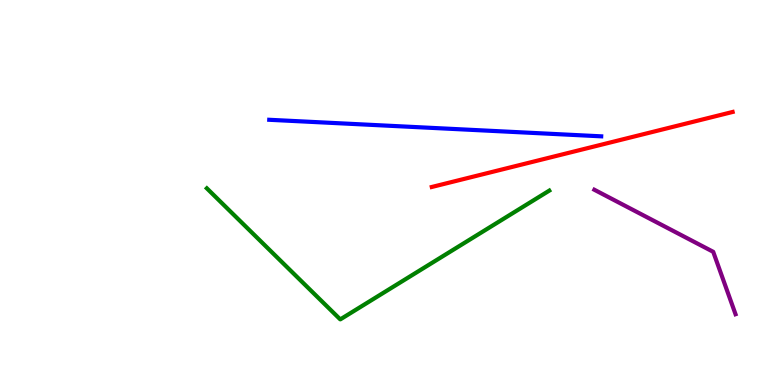[{'lines': ['blue', 'red'], 'intersections': []}, {'lines': ['green', 'red'], 'intersections': []}, {'lines': ['purple', 'red'], 'intersections': []}, {'lines': ['blue', 'green'], 'intersections': []}, {'lines': ['blue', 'purple'], 'intersections': []}, {'lines': ['green', 'purple'], 'intersections': []}]